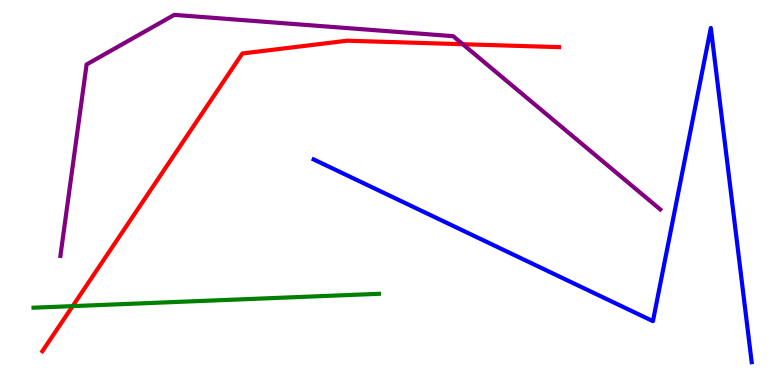[{'lines': ['blue', 'red'], 'intersections': []}, {'lines': ['green', 'red'], 'intersections': [{'x': 0.938, 'y': 2.05}]}, {'lines': ['purple', 'red'], 'intersections': [{'x': 5.97, 'y': 8.85}]}, {'lines': ['blue', 'green'], 'intersections': []}, {'lines': ['blue', 'purple'], 'intersections': []}, {'lines': ['green', 'purple'], 'intersections': []}]